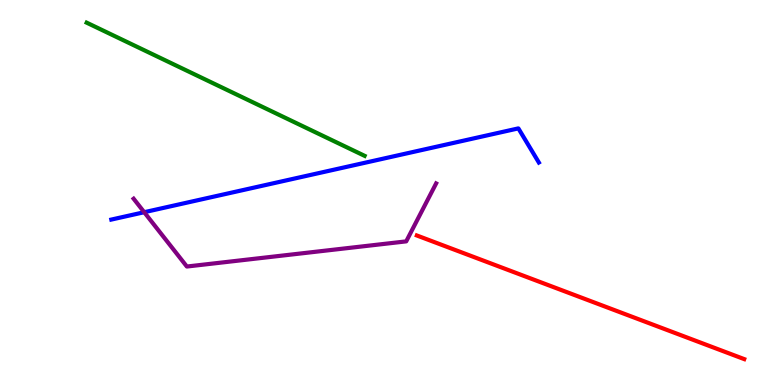[{'lines': ['blue', 'red'], 'intersections': []}, {'lines': ['green', 'red'], 'intersections': []}, {'lines': ['purple', 'red'], 'intersections': []}, {'lines': ['blue', 'green'], 'intersections': []}, {'lines': ['blue', 'purple'], 'intersections': [{'x': 1.86, 'y': 4.49}]}, {'lines': ['green', 'purple'], 'intersections': []}]